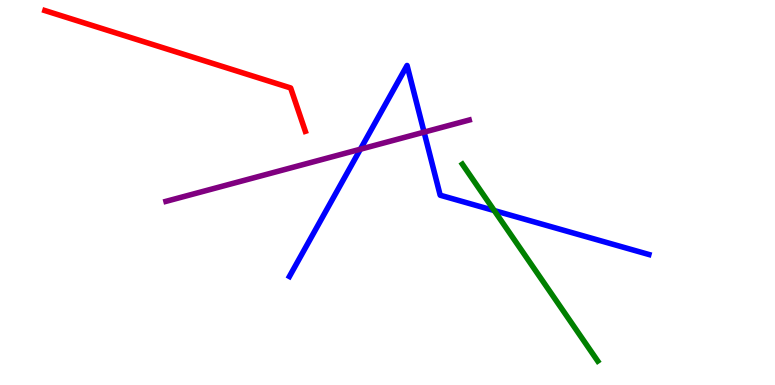[{'lines': ['blue', 'red'], 'intersections': []}, {'lines': ['green', 'red'], 'intersections': []}, {'lines': ['purple', 'red'], 'intersections': []}, {'lines': ['blue', 'green'], 'intersections': [{'x': 6.38, 'y': 4.53}]}, {'lines': ['blue', 'purple'], 'intersections': [{'x': 4.65, 'y': 6.12}, {'x': 5.47, 'y': 6.57}]}, {'lines': ['green', 'purple'], 'intersections': []}]